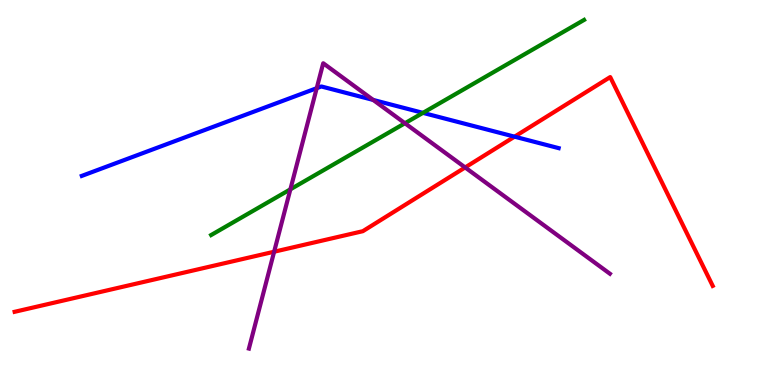[{'lines': ['blue', 'red'], 'intersections': [{'x': 6.64, 'y': 6.45}]}, {'lines': ['green', 'red'], 'intersections': []}, {'lines': ['purple', 'red'], 'intersections': [{'x': 3.54, 'y': 3.46}, {'x': 6.0, 'y': 5.65}]}, {'lines': ['blue', 'green'], 'intersections': [{'x': 5.46, 'y': 7.07}]}, {'lines': ['blue', 'purple'], 'intersections': [{'x': 4.09, 'y': 7.71}, {'x': 4.82, 'y': 7.4}]}, {'lines': ['green', 'purple'], 'intersections': [{'x': 3.75, 'y': 5.08}, {'x': 5.23, 'y': 6.8}]}]